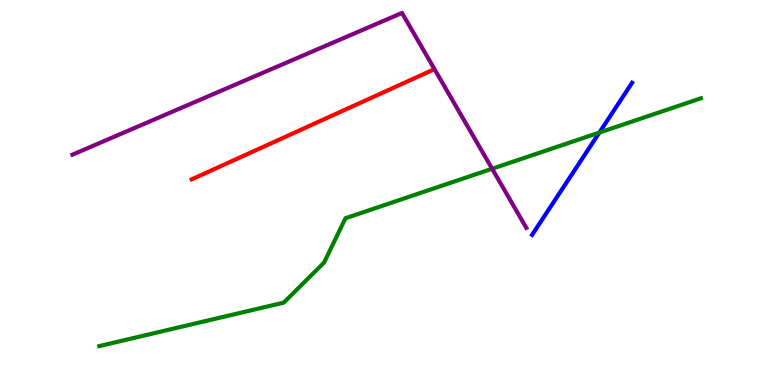[{'lines': ['blue', 'red'], 'intersections': []}, {'lines': ['green', 'red'], 'intersections': []}, {'lines': ['purple', 'red'], 'intersections': []}, {'lines': ['blue', 'green'], 'intersections': [{'x': 7.73, 'y': 6.56}]}, {'lines': ['blue', 'purple'], 'intersections': []}, {'lines': ['green', 'purple'], 'intersections': [{'x': 6.35, 'y': 5.62}]}]